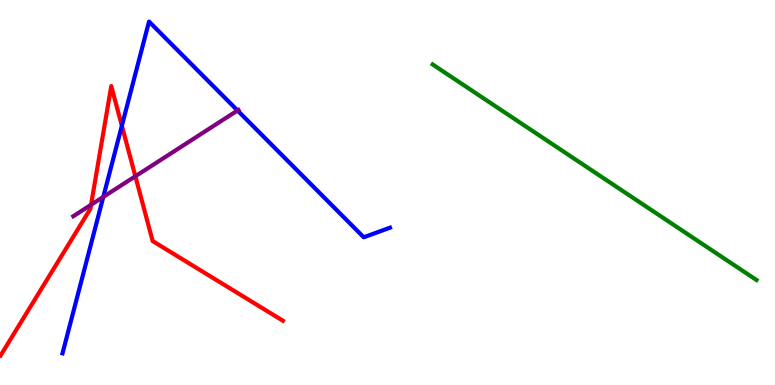[{'lines': ['blue', 'red'], 'intersections': [{'x': 1.57, 'y': 6.73}]}, {'lines': ['green', 'red'], 'intersections': []}, {'lines': ['purple', 'red'], 'intersections': [{'x': 1.17, 'y': 4.68}, {'x': 1.75, 'y': 5.42}]}, {'lines': ['blue', 'green'], 'intersections': []}, {'lines': ['blue', 'purple'], 'intersections': [{'x': 1.33, 'y': 4.89}, {'x': 3.06, 'y': 7.13}]}, {'lines': ['green', 'purple'], 'intersections': []}]